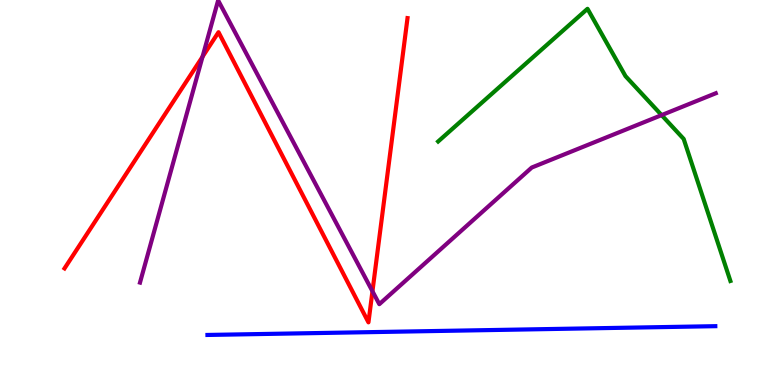[{'lines': ['blue', 'red'], 'intersections': []}, {'lines': ['green', 'red'], 'intersections': []}, {'lines': ['purple', 'red'], 'intersections': [{'x': 2.61, 'y': 8.53}, {'x': 4.81, 'y': 2.44}]}, {'lines': ['blue', 'green'], 'intersections': []}, {'lines': ['blue', 'purple'], 'intersections': []}, {'lines': ['green', 'purple'], 'intersections': [{'x': 8.54, 'y': 7.01}]}]